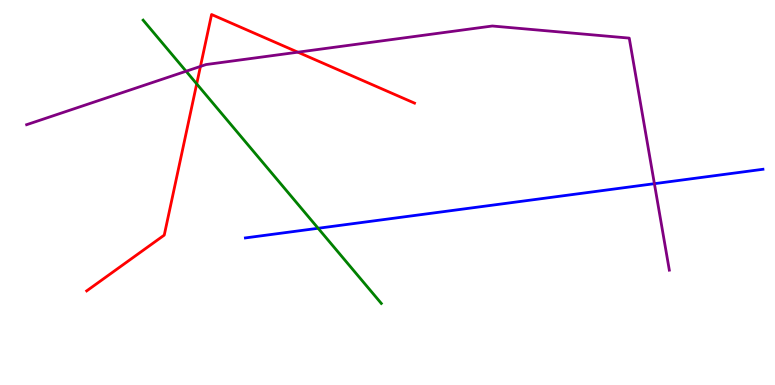[{'lines': ['blue', 'red'], 'intersections': []}, {'lines': ['green', 'red'], 'intersections': [{'x': 2.54, 'y': 7.82}]}, {'lines': ['purple', 'red'], 'intersections': [{'x': 2.59, 'y': 8.27}, {'x': 3.84, 'y': 8.64}]}, {'lines': ['blue', 'green'], 'intersections': [{'x': 4.1, 'y': 4.07}]}, {'lines': ['blue', 'purple'], 'intersections': [{'x': 8.44, 'y': 5.23}]}, {'lines': ['green', 'purple'], 'intersections': [{'x': 2.4, 'y': 8.15}]}]